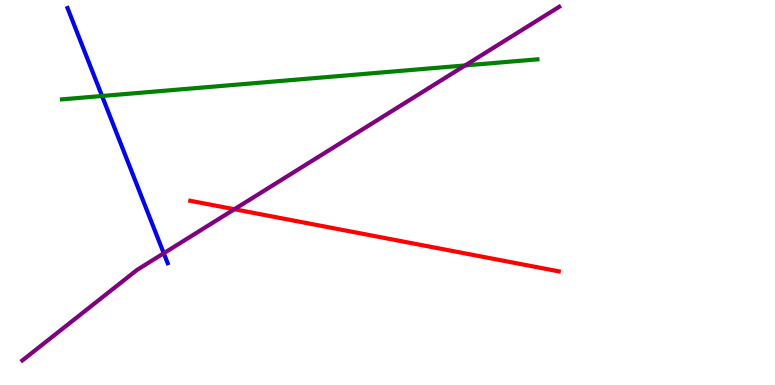[{'lines': ['blue', 'red'], 'intersections': []}, {'lines': ['green', 'red'], 'intersections': []}, {'lines': ['purple', 'red'], 'intersections': [{'x': 3.02, 'y': 4.57}]}, {'lines': ['blue', 'green'], 'intersections': [{'x': 1.32, 'y': 7.51}]}, {'lines': ['blue', 'purple'], 'intersections': [{'x': 2.11, 'y': 3.42}]}, {'lines': ['green', 'purple'], 'intersections': [{'x': 6.0, 'y': 8.3}]}]